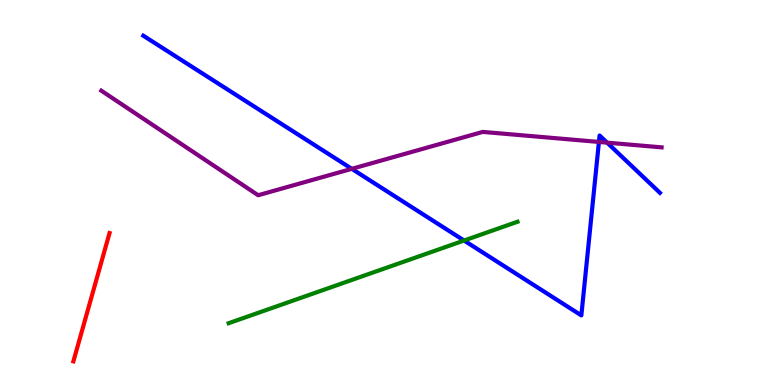[{'lines': ['blue', 'red'], 'intersections': []}, {'lines': ['green', 'red'], 'intersections': []}, {'lines': ['purple', 'red'], 'intersections': []}, {'lines': ['blue', 'green'], 'intersections': [{'x': 5.99, 'y': 3.75}]}, {'lines': ['blue', 'purple'], 'intersections': [{'x': 4.54, 'y': 5.61}, {'x': 7.73, 'y': 6.31}, {'x': 7.83, 'y': 6.29}]}, {'lines': ['green', 'purple'], 'intersections': []}]